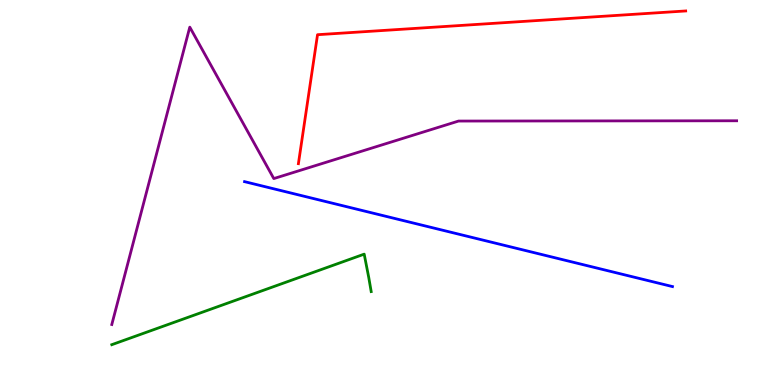[{'lines': ['blue', 'red'], 'intersections': []}, {'lines': ['green', 'red'], 'intersections': []}, {'lines': ['purple', 'red'], 'intersections': []}, {'lines': ['blue', 'green'], 'intersections': []}, {'lines': ['blue', 'purple'], 'intersections': []}, {'lines': ['green', 'purple'], 'intersections': []}]